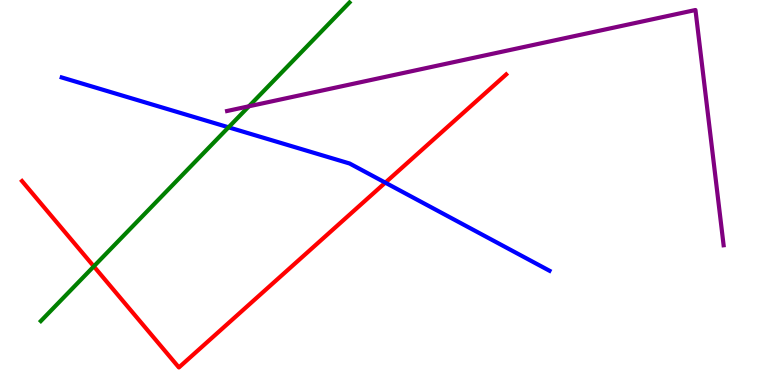[{'lines': ['blue', 'red'], 'intersections': [{'x': 4.97, 'y': 5.26}]}, {'lines': ['green', 'red'], 'intersections': [{'x': 1.21, 'y': 3.08}]}, {'lines': ['purple', 'red'], 'intersections': []}, {'lines': ['blue', 'green'], 'intersections': [{'x': 2.95, 'y': 6.69}]}, {'lines': ['blue', 'purple'], 'intersections': []}, {'lines': ['green', 'purple'], 'intersections': [{'x': 3.21, 'y': 7.24}]}]